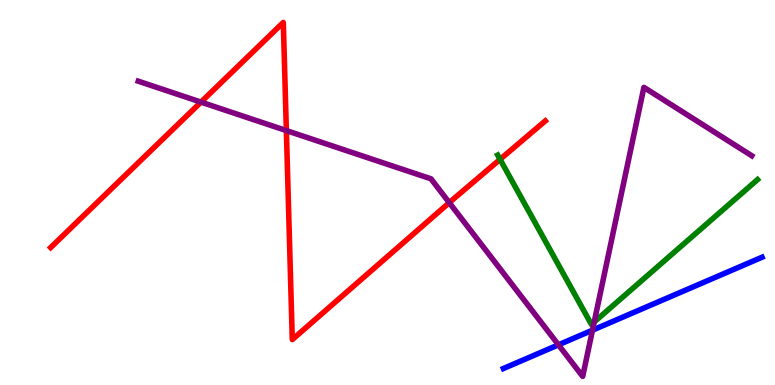[{'lines': ['blue', 'red'], 'intersections': []}, {'lines': ['green', 'red'], 'intersections': [{'x': 6.45, 'y': 5.86}]}, {'lines': ['purple', 'red'], 'intersections': [{'x': 2.59, 'y': 7.35}, {'x': 3.7, 'y': 6.61}, {'x': 5.8, 'y': 4.74}]}, {'lines': ['blue', 'green'], 'intersections': []}, {'lines': ['blue', 'purple'], 'intersections': [{'x': 7.21, 'y': 1.04}, {'x': 7.65, 'y': 1.42}]}, {'lines': ['green', 'purple'], 'intersections': [{'x': 7.67, 'y': 1.64}]}]